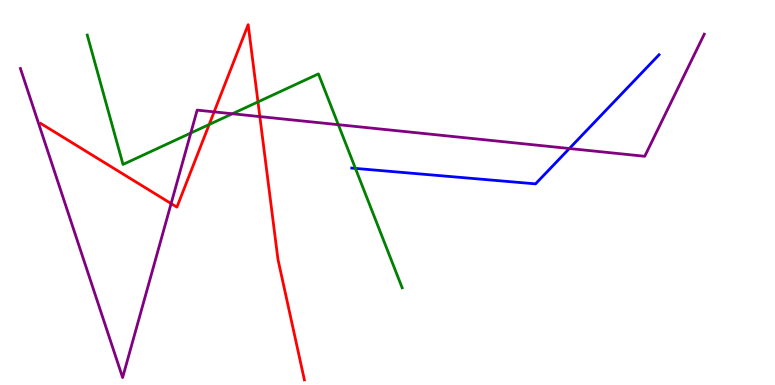[{'lines': ['blue', 'red'], 'intersections': []}, {'lines': ['green', 'red'], 'intersections': [{'x': 2.7, 'y': 6.77}, {'x': 3.33, 'y': 7.35}]}, {'lines': ['purple', 'red'], 'intersections': [{'x': 2.21, 'y': 4.71}, {'x': 2.76, 'y': 7.09}, {'x': 3.35, 'y': 6.97}]}, {'lines': ['blue', 'green'], 'intersections': [{'x': 4.59, 'y': 5.63}]}, {'lines': ['blue', 'purple'], 'intersections': [{'x': 7.35, 'y': 6.14}]}, {'lines': ['green', 'purple'], 'intersections': [{'x': 2.46, 'y': 6.54}, {'x': 3.0, 'y': 7.05}, {'x': 4.37, 'y': 6.76}]}]